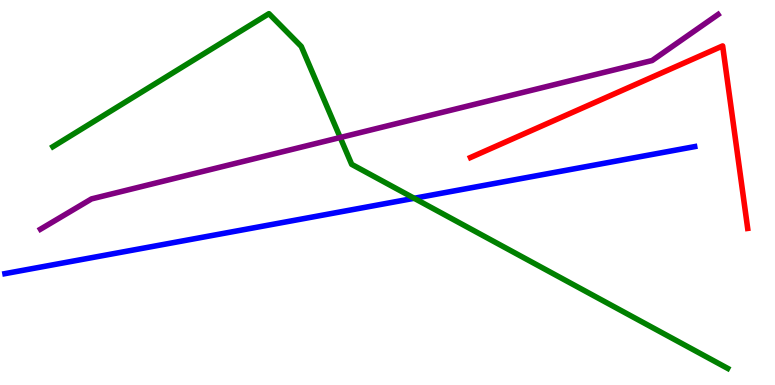[{'lines': ['blue', 'red'], 'intersections': []}, {'lines': ['green', 'red'], 'intersections': []}, {'lines': ['purple', 'red'], 'intersections': []}, {'lines': ['blue', 'green'], 'intersections': [{'x': 5.34, 'y': 4.85}]}, {'lines': ['blue', 'purple'], 'intersections': []}, {'lines': ['green', 'purple'], 'intersections': [{'x': 4.39, 'y': 6.43}]}]